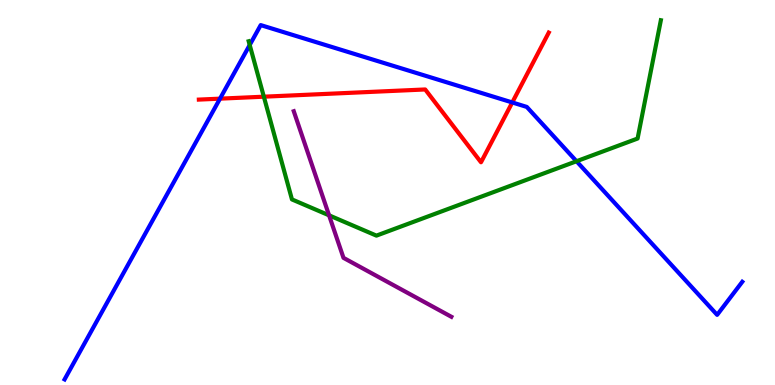[{'lines': ['blue', 'red'], 'intersections': [{'x': 2.84, 'y': 7.44}, {'x': 6.61, 'y': 7.34}]}, {'lines': ['green', 'red'], 'intersections': [{'x': 3.4, 'y': 7.49}]}, {'lines': ['purple', 'red'], 'intersections': []}, {'lines': ['blue', 'green'], 'intersections': [{'x': 3.22, 'y': 8.83}, {'x': 7.44, 'y': 5.81}]}, {'lines': ['blue', 'purple'], 'intersections': []}, {'lines': ['green', 'purple'], 'intersections': [{'x': 4.25, 'y': 4.41}]}]